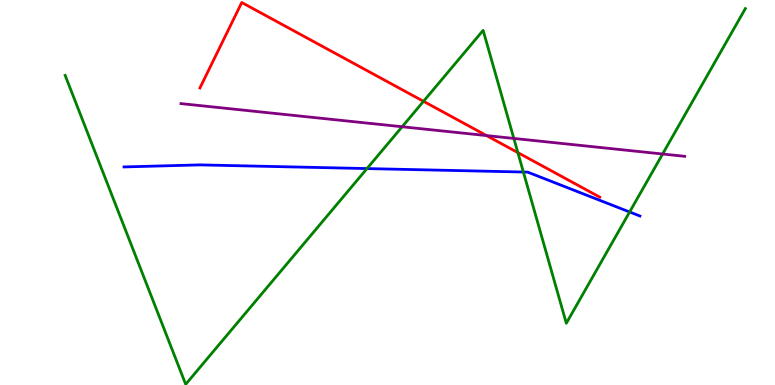[{'lines': ['blue', 'red'], 'intersections': []}, {'lines': ['green', 'red'], 'intersections': [{'x': 5.46, 'y': 7.37}, {'x': 6.68, 'y': 6.04}]}, {'lines': ['purple', 'red'], 'intersections': [{'x': 6.28, 'y': 6.48}]}, {'lines': ['blue', 'green'], 'intersections': [{'x': 4.74, 'y': 5.62}, {'x': 6.75, 'y': 5.53}, {'x': 8.12, 'y': 4.49}]}, {'lines': ['blue', 'purple'], 'intersections': []}, {'lines': ['green', 'purple'], 'intersections': [{'x': 5.19, 'y': 6.71}, {'x': 6.63, 'y': 6.4}, {'x': 8.55, 'y': 6.0}]}]